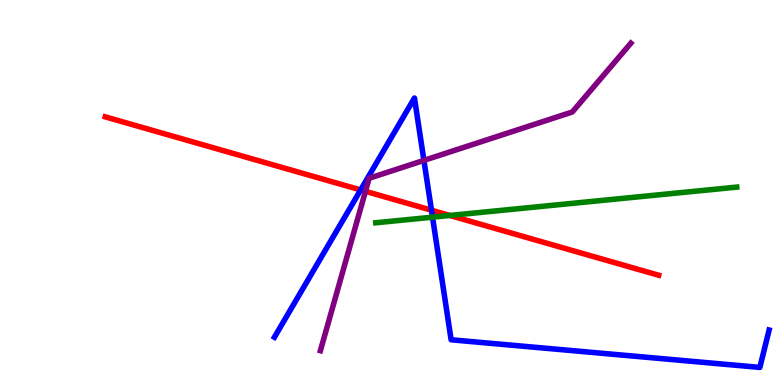[{'lines': ['blue', 'red'], 'intersections': [{'x': 4.65, 'y': 5.07}, {'x': 5.57, 'y': 4.54}]}, {'lines': ['green', 'red'], 'intersections': [{'x': 5.8, 'y': 4.4}]}, {'lines': ['purple', 'red'], 'intersections': [{'x': 4.72, 'y': 5.03}]}, {'lines': ['blue', 'green'], 'intersections': [{'x': 5.58, 'y': 4.36}]}, {'lines': ['blue', 'purple'], 'intersections': [{'x': 5.47, 'y': 5.83}]}, {'lines': ['green', 'purple'], 'intersections': []}]